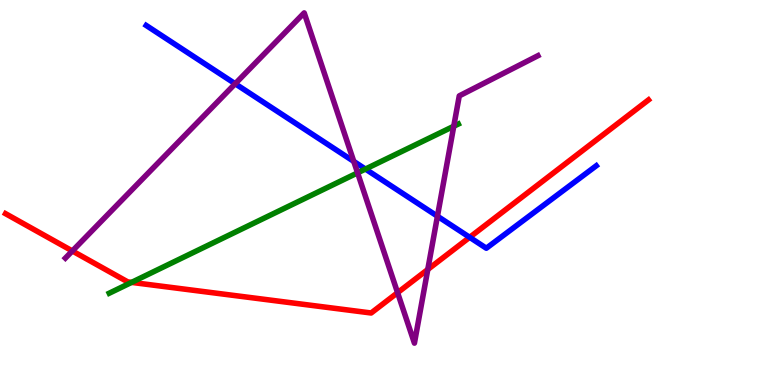[{'lines': ['blue', 'red'], 'intersections': [{'x': 6.06, 'y': 3.84}]}, {'lines': ['green', 'red'], 'intersections': [{'x': 1.7, 'y': 2.67}]}, {'lines': ['purple', 'red'], 'intersections': [{'x': 0.933, 'y': 3.48}, {'x': 5.13, 'y': 2.4}, {'x': 5.52, 'y': 3.0}]}, {'lines': ['blue', 'green'], 'intersections': [{'x': 4.72, 'y': 5.61}]}, {'lines': ['blue', 'purple'], 'intersections': [{'x': 3.03, 'y': 7.82}, {'x': 4.56, 'y': 5.81}, {'x': 5.64, 'y': 4.38}]}, {'lines': ['green', 'purple'], 'intersections': [{'x': 4.61, 'y': 5.51}, {'x': 5.85, 'y': 6.72}]}]